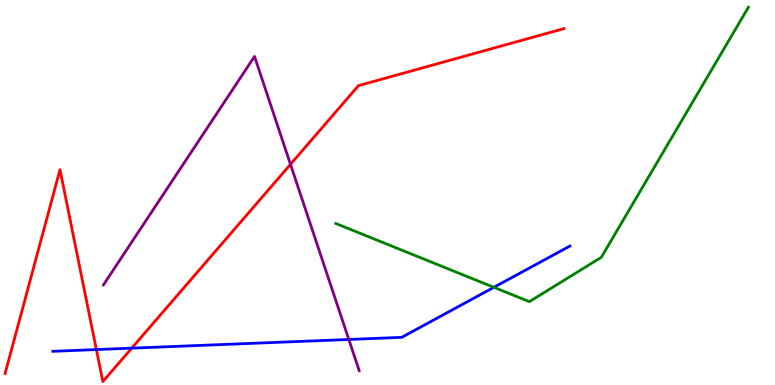[{'lines': ['blue', 'red'], 'intersections': [{'x': 1.24, 'y': 0.92}, {'x': 1.7, 'y': 0.957}]}, {'lines': ['green', 'red'], 'intersections': []}, {'lines': ['purple', 'red'], 'intersections': [{'x': 3.75, 'y': 5.73}]}, {'lines': ['blue', 'green'], 'intersections': [{'x': 6.37, 'y': 2.54}]}, {'lines': ['blue', 'purple'], 'intersections': [{'x': 4.5, 'y': 1.18}]}, {'lines': ['green', 'purple'], 'intersections': []}]